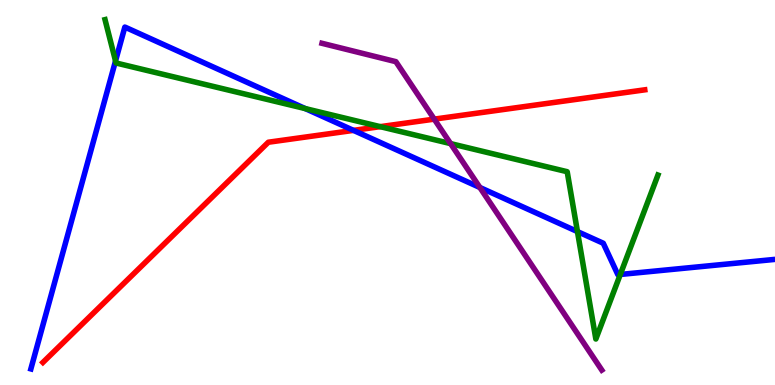[{'lines': ['blue', 'red'], 'intersections': [{'x': 4.56, 'y': 6.61}]}, {'lines': ['green', 'red'], 'intersections': [{'x': 4.91, 'y': 6.71}]}, {'lines': ['purple', 'red'], 'intersections': [{'x': 5.6, 'y': 6.91}]}, {'lines': ['blue', 'green'], 'intersections': [{'x': 1.49, 'y': 8.42}, {'x': 3.94, 'y': 7.18}, {'x': 7.45, 'y': 3.99}, {'x': 8.0, 'y': 2.87}]}, {'lines': ['blue', 'purple'], 'intersections': [{'x': 6.19, 'y': 5.13}]}, {'lines': ['green', 'purple'], 'intersections': [{'x': 5.81, 'y': 6.27}]}]